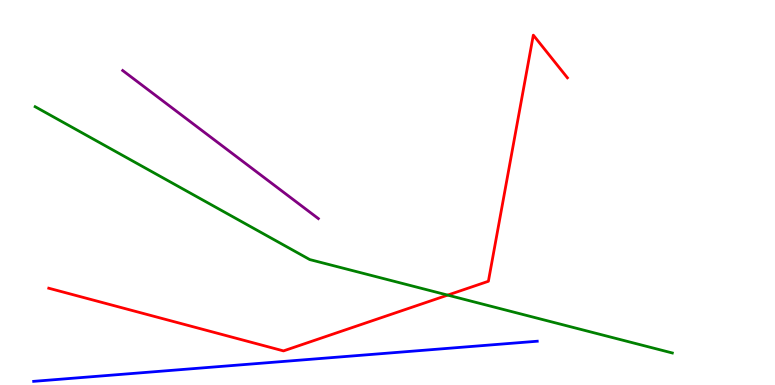[{'lines': ['blue', 'red'], 'intersections': []}, {'lines': ['green', 'red'], 'intersections': [{'x': 5.78, 'y': 2.33}]}, {'lines': ['purple', 'red'], 'intersections': []}, {'lines': ['blue', 'green'], 'intersections': []}, {'lines': ['blue', 'purple'], 'intersections': []}, {'lines': ['green', 'purple'], 'intersections': []}]